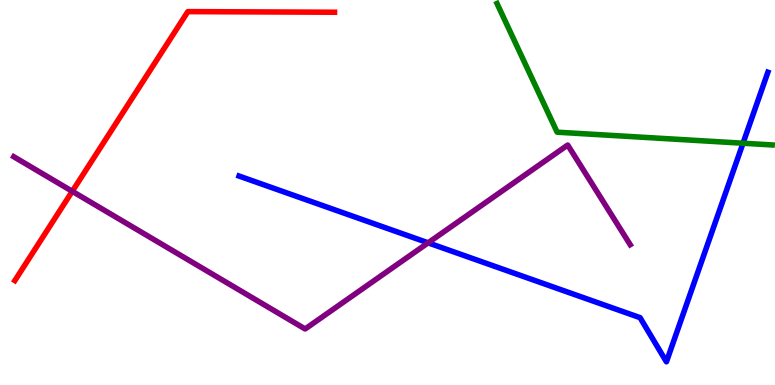[{'lines': ['blue', 'red'], 'intersections': []}, {'lines': ['green', 'red'], 'intersections': []}, {'lines': ['purple', 'red'], 'intersections': [{'x': 0.933, 'y': 5.03}]}, {'lines': ['blue', 'green'], 'intersections': [{'x': 9.59, 'y': 6.28}]}, {'lines': ['blue', 'purple'], 'intersections': [{'x': 5.52, 'y': 3.69}]}, {'lines': ['green', 'purple'], 'intersections': []}]